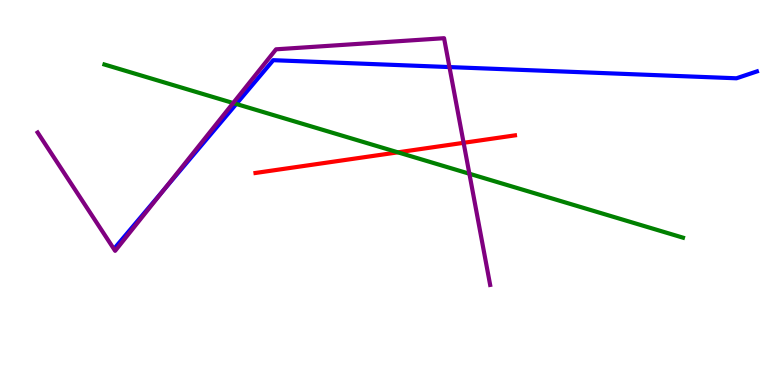[{'lines': ['blue', 'red'], 'intersections': []}, {'lines': ['green', 'red'], 'intersections': [{'x': 5.13, 'y': 6.04}]}, {'lines': ['purple', 'red'], 'intersections': [{'x': 5.98, 'y': 6.29}]}, {'lines': ['blue', 'green'], 'intersections': [{'x': 3.05, 'y': 7.3}]}, {'lines': ['blue', 'purple'], 'intersections': [{'x': 2.12, 'y': 5.07}, {'x': 5.8, 'y': 8.26}]}, {'lines': ['green', 'purple'], 'intersections': [{'x': 3.01, 'y': 7.32}, {'x': 6.06, 'y': 5.49}]}]